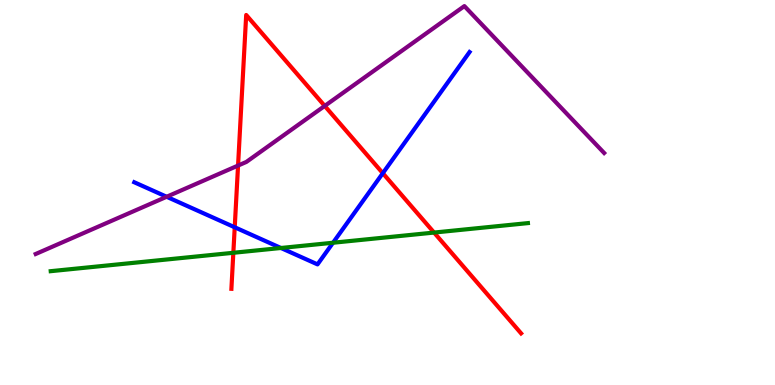[{'lines': ['blue', 'red'], 'intersections': [{'x': 3.03, 'y': 4.1}, {'x': 4.94, 'y': 5.5}]}, {'lines': ['green', 'red'], 'intersections': [{'x': 3.01, 'y': 3.43}, {'x': 5.6, 'y': 3.96}]}, {'lines': ['purple', 'red'], 'intersections': [{'x': 3.07, 'y': 5.7}, {'x': 4.19, 'y': 7.25}]}, {'lines': ['blue', 'green'], 'intersections': [{'x': 3.63, 'y': 3.56}, {'x': 4.3, 'y': 3.7}]}, {'lines': ['blue', 'purple'], 'intersections': [{'x': 2.15, 'y': 4.89}]}, {'lines': ['green', 'purple'], 'intersections': []}]